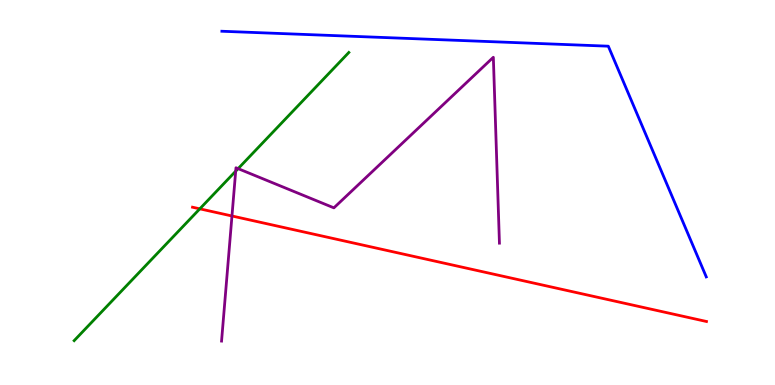[{'lines': ['blue', 'red'], 'intersections': []}, {'lines': ['green', 'red'], 'intersections': [{'x': 2.58, 'y': 4.58}]}, {'lines': ['purple', 'red'], 'intersections': [{'x': 2.99, 'y': 4.39}]}, {'lines': ['blue', 'green'], 'intersections': []}, {'lines': ['blue', 'purple'], 'intersections': []}, {'lines': ['green', 'purple'], 'intersections': [{'x': 3.04, 'y': 5.55}, {'x': 3.07, 'y': 5.62}]}]